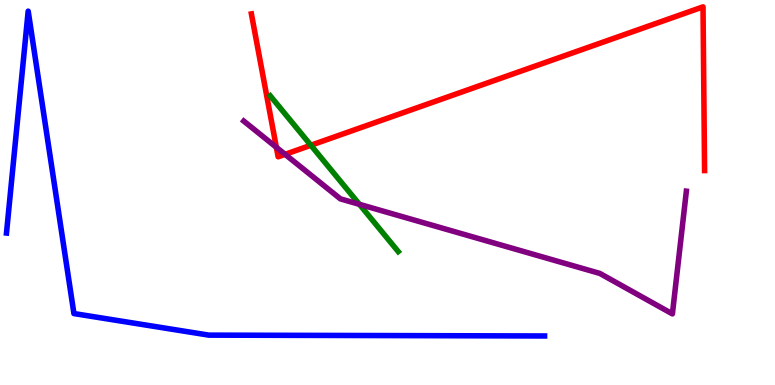[{'lines': ['blue', 'red'], 'intersections': []}, {'lines': ['green', 'red'], 'intersections': [{'x': 4.01, 'y': 6.23}]}, {'lines': ['purple', 'red'], 'intersections': [{'x': 3.57, 'y': 6.17}, {'x': 3.68, 'y': 5.99}]}, {'lines': ['blue', 'green'], 'intersections': []}, {'lines': ['blue', 'purple'], 'intersections': []}, {'lines': ['green', 'purple'], 'intersections': [{'x': 4.64, 'y': 4.69}]}]